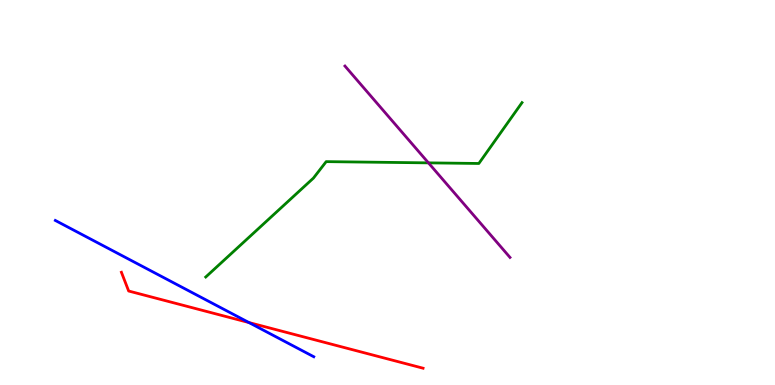[{'lines': ['blue', 'red'], 'intersections': [{'x': 3.21, 'y': 1.62}]}, {'lines': ['green', 'red'], 'intersections': []}, {'lines': ['purple', 'red'], 'intersections': []}, {'lines': ['blue', 'green'], 'intersections': []}, {'lines': ['blue', 'purple'], 'intersections': []}, {'lines': ['green', 'purple'], 'intersections': [{'x': 5.53, 'y': 5.77}]}]